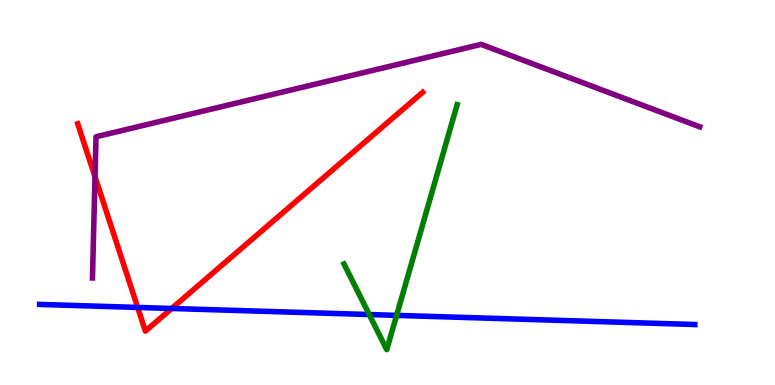[{'lines': ['blue', 'red'], 'intersections': [{'x': 1.78, 'y': 2.01}, {'x': 2.22, 'y': 1.99}]}, {'lines': ['green', 'red'], 'intersections': []}, {'lines': ['purple', 'red'], 'intersections': [{'x': 1.23, 'y': 5.41}]}, {'lines': ['blue', 'green'], 'intersections': [{'x': 4.76, 'y': 1.83}, {'x': 5.12, 'y': 1.81}]}, {'lines': ['blue', 'purple'], 'intersections': []}, {'lines': ['green', 'purple'], 'intersections': []}]